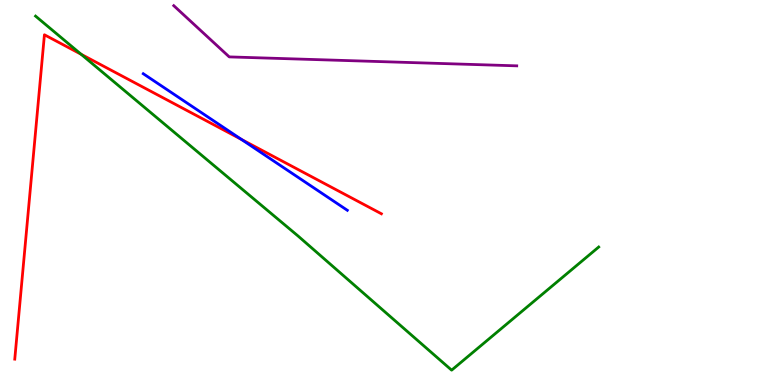[{'lines': ['blue', 'red'], 'intersections': [{'x': 3.12, 'y': 6.38}]}, {'lines': ['green', 'red'], 'intersections': [{'x': 1.05, 'y': 8.59}]}, {'lines': ['purple', 'red'], 'intersections': []}, {'lines': ['blue', 'green'], 'intersections': []}, {'lines': ['blue', 'purple'], 'intersections': []}, {'lines': ['green', 'purple'], 'intersections': []}]